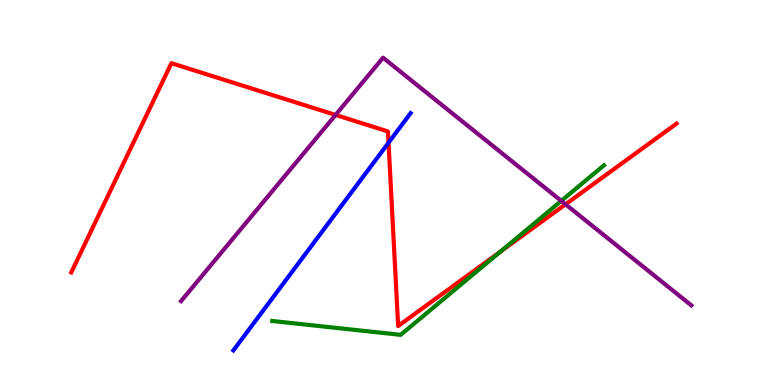[{'lines': ['blue', 'red'], 'intersections': [{'x': 5.01, 'y': 6.29}]}, {'lines': ['green', 'red'], 'intersections': [{'x': 6.46, 'y': 3.46}]}, {'lines': ['purple', 'red'], 'intersections': [{'x': 4.33, 'y': 7.01}, {'x': 7.3, 'y': 4.69}]}, {'lines': ['blue', 'green'], 'intersections': []}, {'lines': ['blue', 'purple'], 'intersections': []}, {'lines': ['green', 'purple'], 'intersections': [{'x': 7.24, 'y': 4.78}]}]